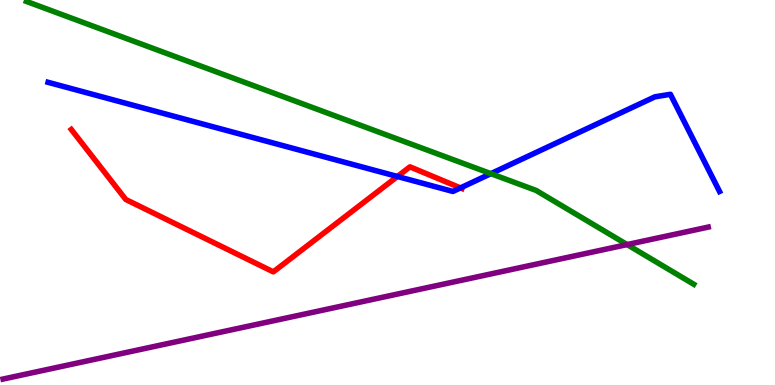[{'lines': ['blue', 'red'], 'intersections': [{'x': 5.13, 'y': 5.42}, {'x': 5.94, 'y': 5.12}]}, {'lines': ['green', 'red'], 'intersections': []}, {'lines': ['purple', 'red'], 'intersections': []}, {'lines': ['blue', 'green'], 'intersections': [{'x': 6.33, 'y': 5.49}]}, {'lines': ['blue', 'purple'], 'intersections': []}, {'lines': ['green', 'purple'], 'intersections': [{'x': 8.09, 'y': 3.65}]}]